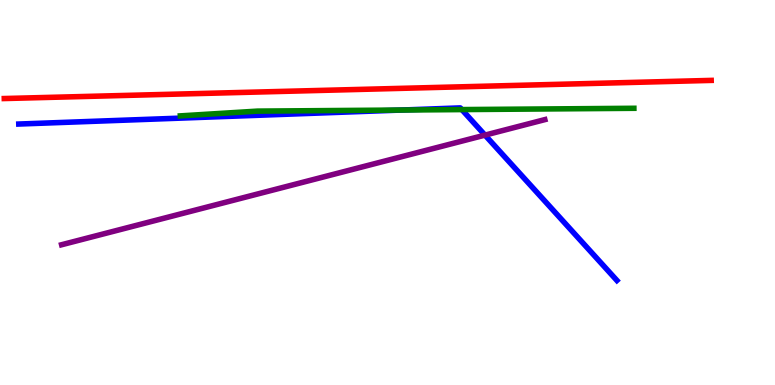[{'lines': ['blue', 'red'], 'intersections': []}, {'lines': ['green', 'red'], 'intersections': []}, {'lines': ['purple', 'red'], 'intersections': []}, {'lines': ['blue', 'green'], 'intersections': [{'x': 5.18, 'y': 7.14}, {'x': 5.96, 'y': 7.15}]}, {'lines': ['blue', 'purple'], 'intersections': [{'x': 6.26, 'y': 6.49}]}, {'lines': ['green', 'purple'], 'intersections': []}]